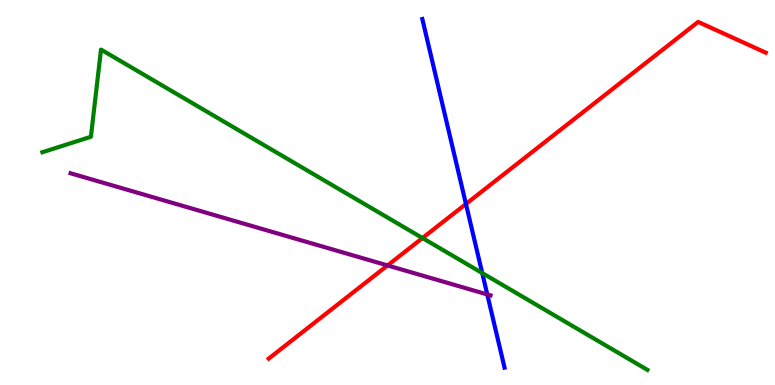[{'lines': ['blue', 'red'], 'intersections': [{'x': 6.01, 'y': 4.7}]}, {'lines': ['green', 'red'], 'intersections': [{'x': 5.45, 'y': 3.82}]}, {'lines': ['purple', 'red'], 'intersections': [{'x': 5.0, 'y': 3.11}]}, {'lines': ['blue', 'green'], 'intersections': [{'x': 6.22, 'y': 2.91}]}, {'lines': ['blue', 'purple'], 'intersections': [{'x': 6.29, 'y': 2.35}]}, {'lines': ['green', 'purple'], 'intersections': []}]